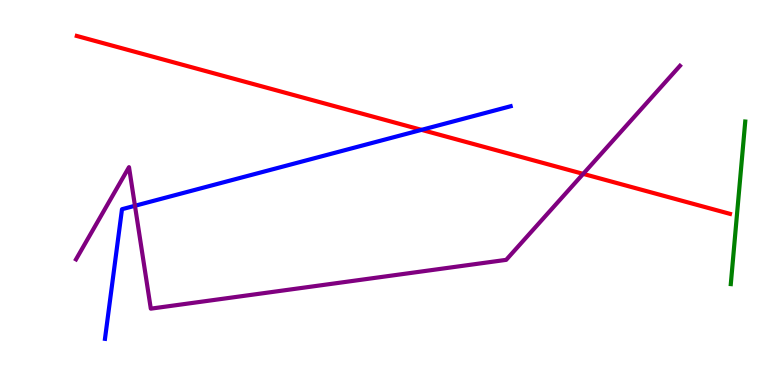[{'lines': ['blue', 'red'], 'intersections': [{'x': 5.44, 'y': 6.63}]}, {'lines': ['green', 'red'], 'intersections': []}, {'lines': ['purple', 'red'], 'intersections': [{'x': 7.52, 'y': 5.48}]}, {'lines': ['blue', 'green'], 'intersections': []}, {'lines': ['blue', 'purple'], 'intersections': [{'x': 1.74, 'y': 4.66}]}, {'lines': ['green', 'purple'], 'intersections': []}]